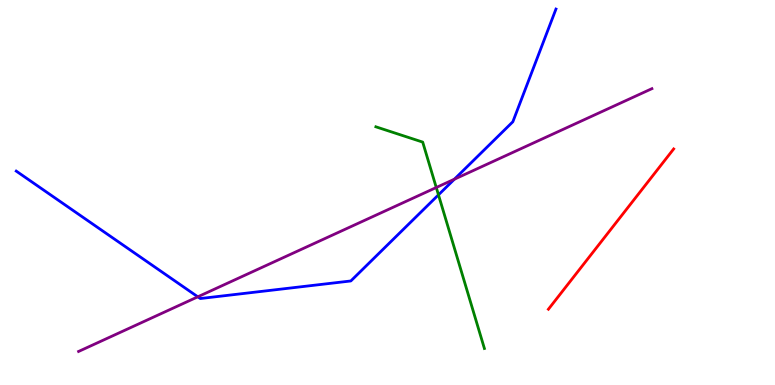[{'lines': ['blue', 'red'], 'intersections': []}, {'lines': ['green', 'red'], 'intersections': []}, {'lines': ['purple', 'red'], 'intersections': []}, {'lines': ['blue', 'green'], 'intersections': [{'x': 5.66, 'y': 4.94}]}, {'lines': ['blue', 'purple'], 'intersections': [{'x': 2.55, 'y': 2.29}, {'x': 5.86, 'y': 5.35}]}, {'lines': ['green', 'purple'], 'intersections': [{'x': 5.63, 'y': 5.13}]}]